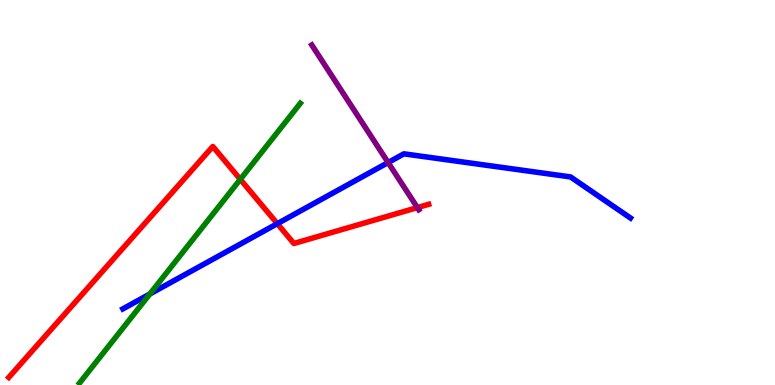[{'lines': ['blue', 'red'], 'intersections': [{'x': 3.58, 'y': 4.19}]}, {'lines': ['green', 'red'], 'intersections': [{'x': 3.1, 'y': 5.34}]}, {'lines': ['purple', 'red'], 'intersections': [{'x': 5.39, 'y': 4.61}]}, {'lines': ['blue', 'green'], 'intersections': [{'x': 1.93, 'y': 2.36}]}, {'lines': ['blue', 'purple'], 'intersections': [{'x': 5.01, 'y': 5.78}]}, {'lines': ['green', 'purple'], 'intersections': []}]